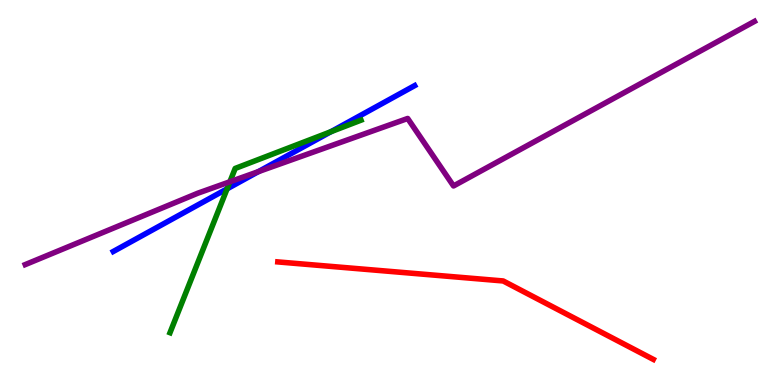[{'lines': ['blue', 'red'], 'intersections': []}, {'lines': ['green', 'red'], 'intersections': []}, {'lines': ['purple', 'red'], 'intersections': []}, {'lines': ['blue', 'green'], 'intersections': [{'x': 2.93, 'y': 5.09}, {'x': 4.27, 'y': 6.58}]}, {'lines': ['blue', 'purple'], 'intersections': [{'x': 3.33, 'y': 5.54}]}, {'lines': ['green', 'purple'], 'intersections': [{'x': 2.97, 'y': 5.28}]}]